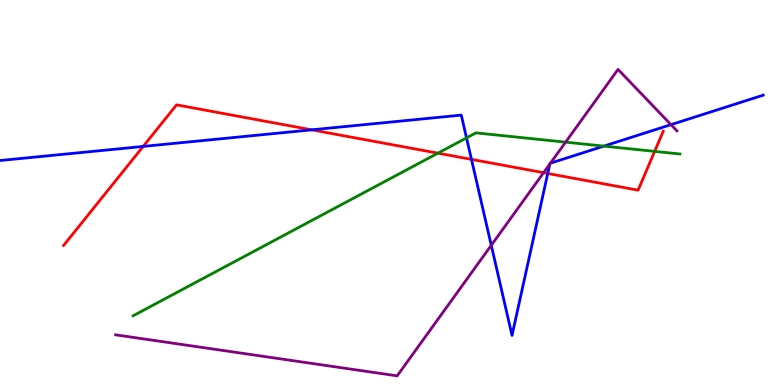[{'lines': ['blue', 'red'], 'intersections': [{'x': 1.85, 'y': 6.2}, {'x': 4.02, 'y': 6.63}, {'x': 6.08, 'y': 5.86}, {'x': 7.07, 'y': 5.49}]}, {'lines': ['green', 'red'], 'intersections': [{'x': 5.65, 'y': 6.02}, {'x': 8.45, 'y': 6.07}]}, {'lines': ['purple', 'red'], 'intersections': [{'x': 7.01, 'y': 5.51}]}, {'lines': ['blue', 'green'], 'intersections': [{'x': 6.02, 'y': 6.42}, {'x': 7.79, 'y': 6.2}]}, {'lines': ['blue', 'purple'], 'intersections': [{'x': 6.34, 'y': 3.63}, {'x': 7.09, 'y': 5.74}, {'x': 7.1, 'y': 5.76}, {'x': 8.66, 'y': 6.76}]}, {'lines': ['green', 'purple'], 'intersections': [{'x': 7.3, 'y': 6.31}]}]